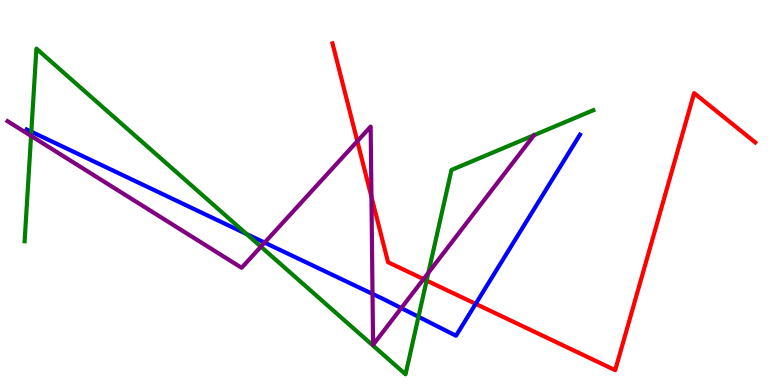[{'lines': ['blue', 'red'], 'intersections': [{'x': 6.14, 'y': 2.11}]}, {'lines': ['green', 'red'], 'intersections': [{'x': 5.5, 'y': 2.71}]}, {'lines': ['purple', 'red'], 'intersections': [{'x': 4.61, 'y': 6.33}, {'x': 4.79, 'y': 4.89}, {'x': 5.46, 'y': 2.75}]}, {'lines': ['blue', 'green'], 'intersections': [{'x': 0.404, 'y': 6.58}, {'x': 3.18, 'y': 3.92}, {'x': 5.4, 'y': 1.77}]}, {'lines': ['blue', 'purple'], 'intersections': [{'x': 3.41, 'y': 3.7}, {'x': 4.81, 'y': 2.37}, {'x': 5.18, 'y': 2.0}]}, {'lines': ['green', 'purple'], 'intersections': [{'x': 0.401, 'y': 6.47}, {'x': 3.37, 'y': 3.59}, {'x': 5.53, 'y': 2.91}]}]